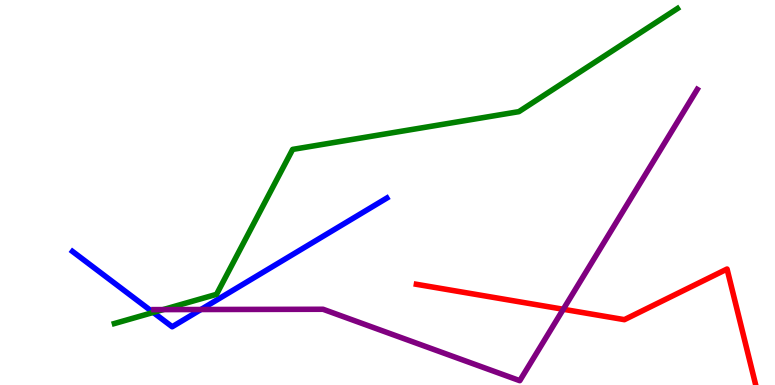[{'lines': ['blue', 'red'], 'intersections': []}, {'lines': ['green', 'red'], 'intersections': []}, {'lines': ['purple', 'red'], 'intersections': [{'x': 7.27, 'y': 1.97}]}, {'lines': ['blue', 'green'], 'intersections': [{'x': 1.98, 'y': 1.88}]}, {'lines': ['blue', 'purple'], 'intersections': [{'x': 2.59, 'y': 1.96}]}, {'lines': ['green', 'purple'], 'intersections': [{'x': 2.11, 'y': 1.96}]}]